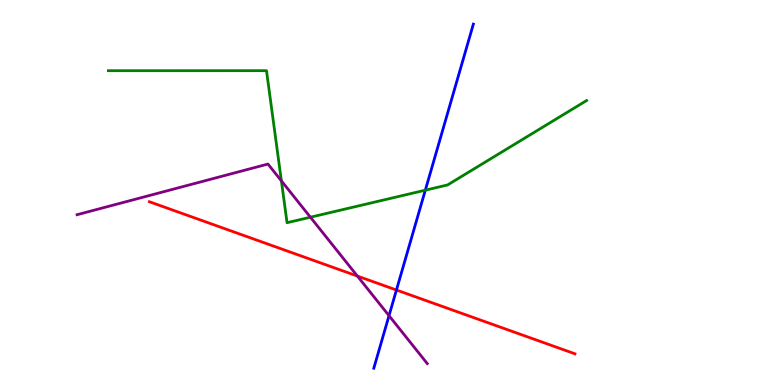[{'lines': ['blue', 'red'], 'intersections': [{'x': 5.12, 'y': 2.47}]}, {'lines': ['green', 'red'], 'intersections': []}, {'lines': ['purple', 'red'], 'intersections': [{'x': 4.61, 'y': 2.83}]}, {'lines': ['blue', 'green'], 'intersections': [{'x': 5.49, 'y': 5.06}]}, {'lines': ['blue', 'purple'], 'intersections': [{'x': 5.02, 'y': 1.8}]}, {'lines': ['green', 'purple'], 'intersections': [{'x': 3.63, 'y': 5.3}, {'x': 4.01, 'y': 4.36}]}]